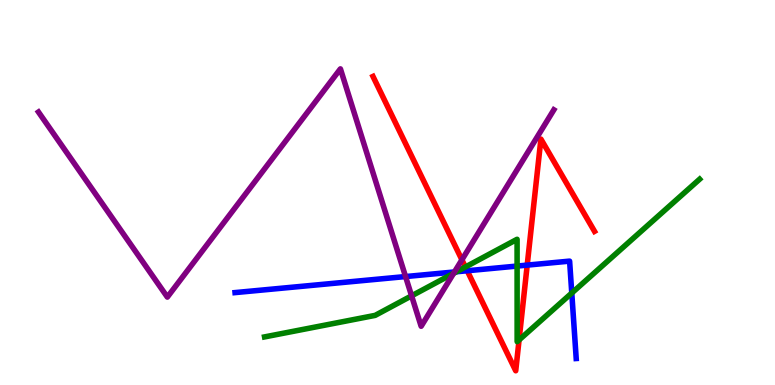[{'lines': ['blue', 'red'], 'intersections': [{'x': 6.03, 'y': 2.97}, {'x': 6.8, 'y': 3.11}]}, {'lines': ['green', 'red'], 'intersections': [{'x': 6.01, 'y': 3.07}, {'x': 6.7, 'y': 1.17}]}, {'lines': ['purple', 'red'], 'intersections': [{'x': 5.96, 'y': 3.25}]}, {'lines': ['blue', 'green'], 'intersections': [{'x': 5.89, 'y': 2.94}, {'x': 6.67, 'y': 3.09}, {'x': 7.38, 'y': 2.39}]}, {'lines': ['blue', 'purple'], 'intersections': [{'x': 5.23, 'y': 2.82}, {'x': 5.86, 'y': 2.94}]}, {'lines': ['green', 'purple'], 'intersections': [{'x': 5.31, 'y': 2.32}, {'x': 5.85, 'y': 2.9}]}]